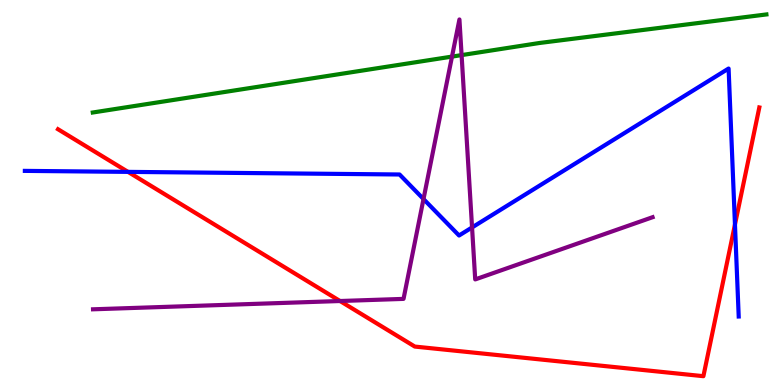[{'lines': ['blue', 'red'], 'intersections': [{'x': 1.65, 'y': 5.54}, {'x': 9.48, 'y': 4.17}]}, {'lines': ['green', 'red'], 'intersections': []}, {'lines': ['purple', 'red'], 'intersections': [{'x': 4.39, 'y': 2.18}]}, {'lines': ['blue', 'green'], 'intersections': []}, {'lines': ['blue', 'purple'], 'intersections': [{'x': 5.46, 'y': 4.83}, {'x': 6.09, 'y': 4.09}]}, {'lines': ['green', 'purple'], 'intersections': [{'x': 5.83, 'y': 8.53}, {'x': 5.96, 'y': 8.57}]}]